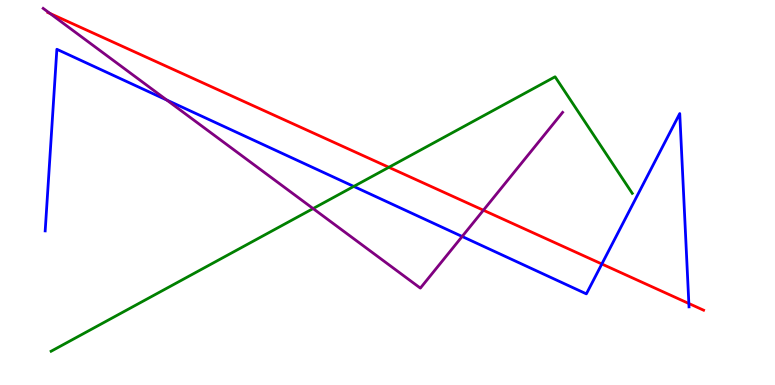[{'lines': ['blue', 'red'], 'intersections': [{'x': 7.77, 'y': 3.14}, {'x': 8.89, 'y': 2.12}]}, {'lines': ['green', 'red'], 'intersections': [{'x': 5.02, 'y': 5.65}]}, {'lines': ['purple', 'red'], 'intersections': [{'x': 0.645, 'y': 9.65}, {'x': 6.24, 'y': 4.54}]}, {'lines': ['blue', 'green'], 'intersections': [{'x': 4.56, 'y': 5.16}]}, {'lines': ['blue', 'purple'], 'intersections': [{'x': 2.15, 'y': 7.4}, {'x': 5.96, 'y': 3.86}]}, {'lines': ['green', 'purple'], 'intersections': [{'x': 4.04, 'y': 4.58}]}]